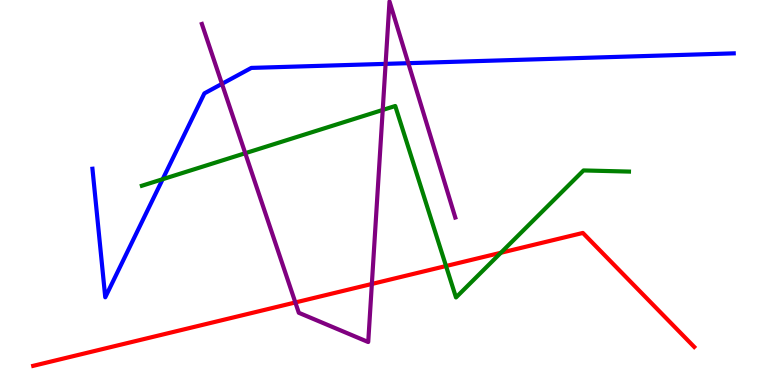[{'lines': ['blue', 'red'], 'intersections': []}, {'lines': ['green', 'red'], 'intersections': [{'x': 5.76, 'y': 3.09}, {'x': 6.46, 'y': 3.43}]}, {'lines': ['purple', 'red'], 'intersections': [{'x': 3.81, 'y': 2.14}, {'x': 4.8, 'y': 2.62}]}, {'lines': ['blue', 'green'], 'intersections': [{'x': 2.1, 'y': 5.35}]}, {'lines': ['blue', 'purple'], 'intersections': [{'x': 2.86, 'y': 7.82}, {'x': 4.98, 'y': 8.34}, {'x': 5.27, 'y': 8.36}]}, {'lines': ['green', 'purple'], 'intersections': [{'x': 3.16, 'y': 6.02}, {'x': 4.94, 'y': 7.14}]}]